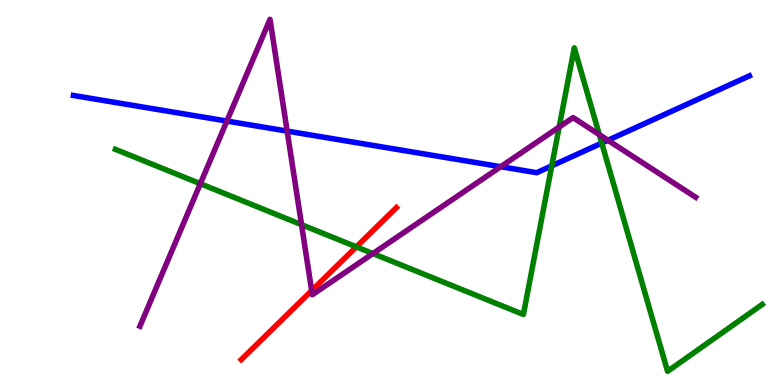[{'lines': ['blue', 'red'], 'intersections': []}, {'lines': ['green', 'red'], 'intersections': [{'x': 4.6, 'y': 3.59}]}, {'lines': ['purple', 'red'], 'intersections': [{'x': 4.02, 'y': 2.45}]}, {'lines': ['blue', 'green'], 'intersections': [{'x': 7.12, 'y': 5.69}, {'x': 7.76, 'y': 6.28}]}, {'lines': ['blue', 'purple'], 'intersections': [{'x': 2.93, 'y': 6.86}, {'x': 3.71, 'y': 6.59}, {'x': 6.46, 'y': 5.67}, {'x': 7.84, 'y': 6.36}]}, {'lines': ['green', 'purple'], 'intersections': [{'x': 2.58, 'y': 5.23}, {'x': 3.89, 'y': 4.16}, {'x': 4.81, 'y': 3.41}, {'x': 7.22, 'y': 6.7}, {'x': 7.73, 'y': 6.5}]}]